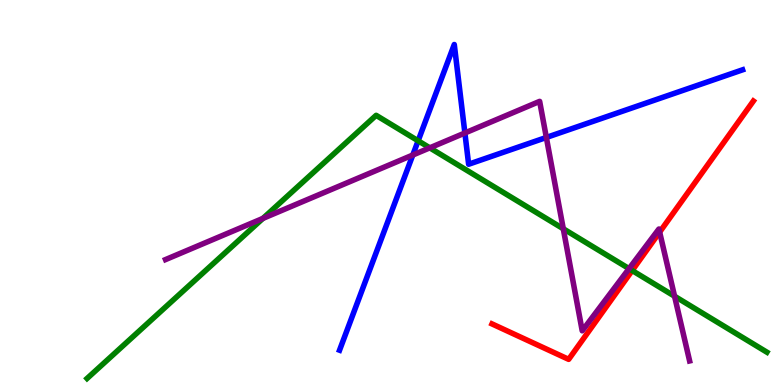[{'lines': ['blue', 'red'], 'intersections': []}, {'lines': ['green', 'red'], 'intersections': [{'x': 8.16, 'y': 2.97}]}, {'lines': ['purple', 'red'], 'intersections': [{'x': 8.51, 'y': 3.97}]}, {'lines': ['blue', 'green'], 'intersections': [{'x': 5.4, 'y': 6.34}]}, {'lines': ['blue', 'purple'], 'intersections': [{'x': 5.33, 'y': 5.97}, {'x': 6.0, 'y': 6.55}, {'x': 7.05, 'y': 6.43}]}, {'lines': ['green', 'purple'], 'intersections': [{'x': 3.39, 'y': 4.33}, {'x': 5.55, 'y': 6.16}, {'x': 7.27, 'y': 4.06}, {'x': 8.12, 'y': 3.02}, {'x': 8.7, 'y': 2.31}]}]